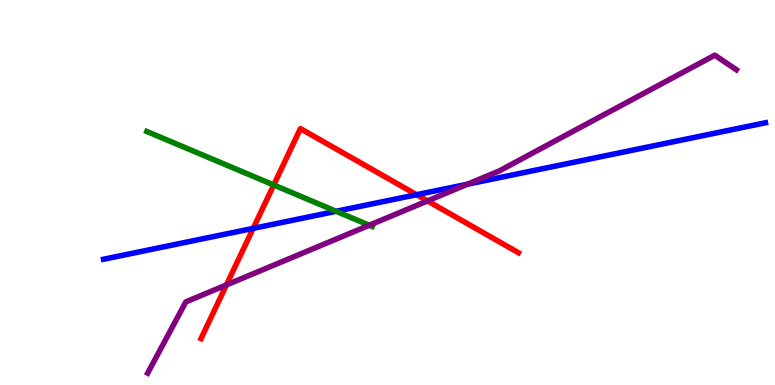[{'lines': ['blue', 'red'], 'intersections': [{'x': 3.27, 'y': 4.07}, {'x': 5.37, 'y': 4.94}]}, {'lines': ['green', 'red'], 'intersections': [{'x': 3.53, 'y': 5.2}]}, {'lines': ['purple', 'red'], 'intersections': [{'x': 2.92, 'y': 2.6}, {'x': 5.52, 'y': 4.78}]}, {'lines': ['blue', 'green'], 'intersections': [{'x': 4.34, 'y': 4.51}]}, {'lines': ['blue', 'purple'], 'intersections': [{'x': 6.03, 'y': 5.22}]}, {'lines': ['green', 'purple'], 'intersections': [{'x': 4.76, 'y': 4.15}]}]